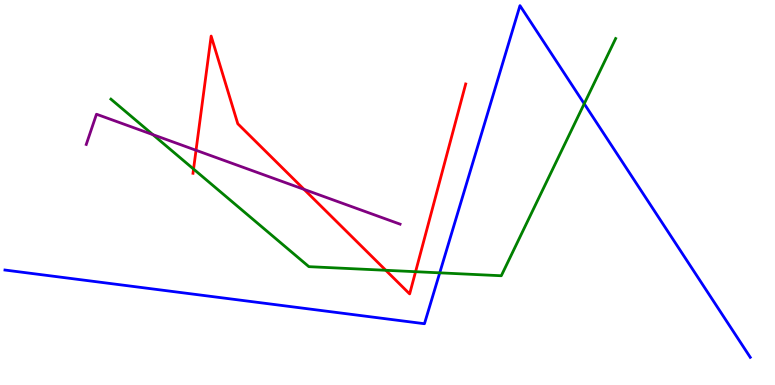[{'lines': ['blue', 'red'], 'intersections': []}, {'lines': ['green', 'red'], 'intersections': [{'x': 2.5, 'y': 5.61}, {'x': 4.98, 'y': 2.98}, {'x': 5.36, 'y': 2.94}]}, {'lines': ['purple', 'red'], 'intersections': [{'x': 2.53, 'y': 6.1}, {'x': 3.92, 'y': 5.08}]}, {'lines': ['blue', 'green'], 'intersections': [{'x': 5.67, 'y': 2.91}, {'x': 7.54, 'y': 7.31}]}, {'lines': ['blue', 'purple'], 'intersections': []}, {'lines': ['green', 'purple'], 'intersections': [{'x': 1.97, 'y': 6.5}]}]